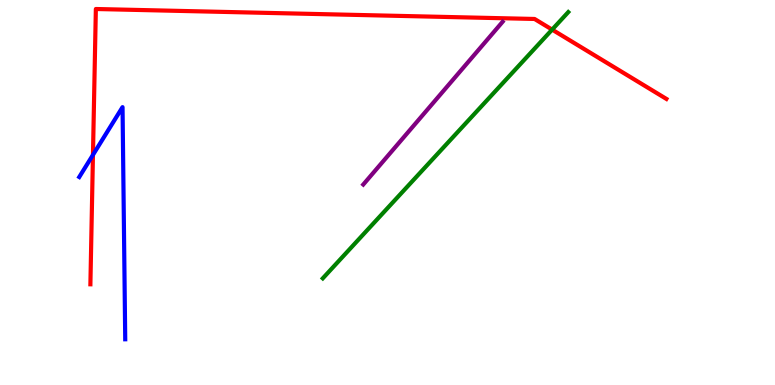[{'lines': ['blue', 'red'], 'intersections': [{'x': 1.2, 'y': 5.98}]}, {'lines': ['green', 'red'], 'intersections': [{'x': 7.12, 'y': 9.23}]}, {'lines': ['purple', 'red'], 'intersections': []}, {'lines': ['blue', 'green'], 'intersections': []}, {'lines': ['blue', 'purple'], 'intersections': []}, {'lines': ['green', 'purple'], 'intersections': []}]